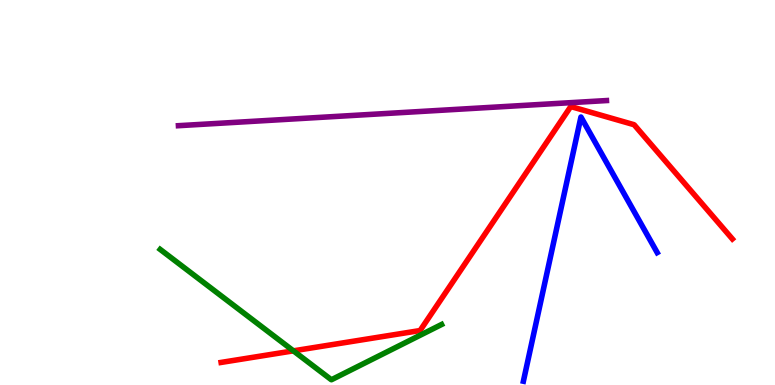[{'lines': ['blue', 'red'], 'intersections': []}, {'lines': ['green', 'red'], 'intersections': [{'x': 3.79, 'y': 0.887}]}, {'lines': ['purple', 'red'], 'intersections': []}, {'lines': ['blue', 'green'], 'intersections': []}, {'lines': ['blue', 'purple'], 'intersections': []}, {'lines': ['green', 'purple'], 'intersections': []}]